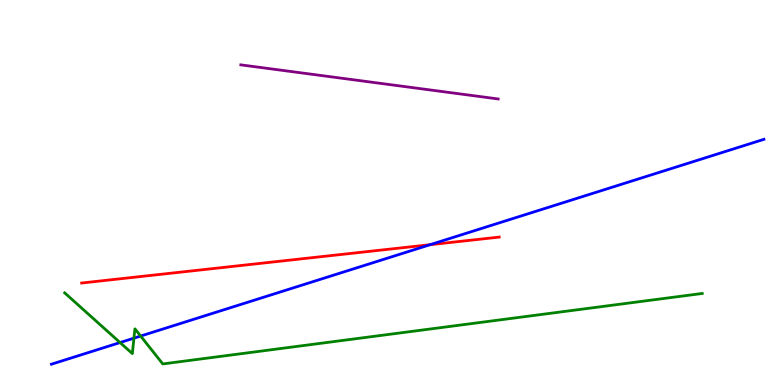[{'lines': ['blue', 'red'], 'intersections': [{'x': 5.55, 'y': 3.64}]}, {'lines': ['green', 'red'], 'intersections': []}, {'lines': ['purple', 'red'], 'intersections': []}, {'lines': ['blue', 'green'], 'intersections': [{'x': 1.55, 'y': 1.1}, {'x': 1.73, 'y': 1.22}, {'x': 1.81, 'y': 1.27}]}, {'lines': ['blue', 'purple'], 'intersections': []}, {'lines': ['green', 'purple'], 'intersections': []}]